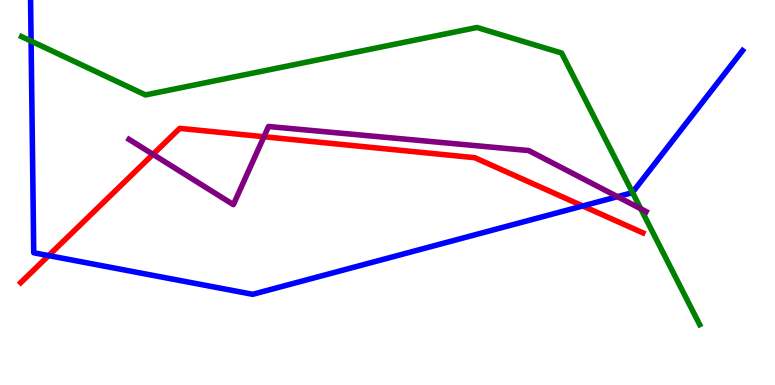[{'lines': ['blue', 'red'], 'intersections': [{'x': 0.627, 'y': 3.36}, {'x': 7.52, 'y': 4.65}]}, {'lines': ['green', 'red'], 'intersections': []}, {'lines': ['purple', 'red'], 'intersections': [{'x': 1.97, 'y': 5.99}, {'x': 3.41, 'y': 6.45}]}, {'lines': ['blue', 'green'], 'intersections': [{'x': 0.401, 'y': 8.93}, {'x': 8.16, 'y': 5.0}]}, {'lines': ['blue', 'purple'], 'intersections': [{'x': 7.97, 'y': 4.89}]}, {'lines': ['green', 'purple'], 'intersections': [{'x': 8.27, 'y': 4.58}]}]